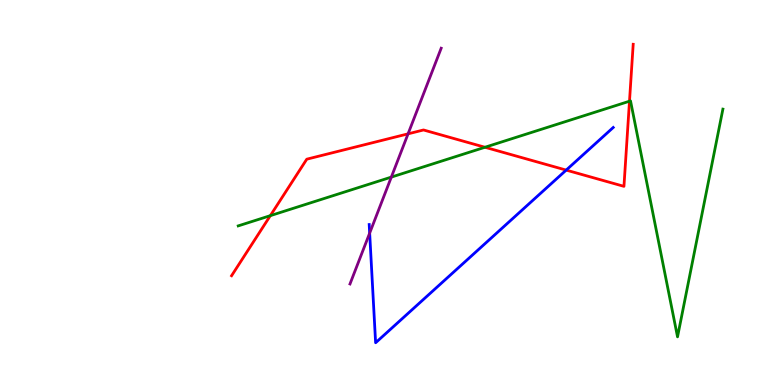[{'lines': ['blue', 'red'], 'intersections': [{'x': 7.31, 'y': 5.58}]}, {'lines': ['green', 'red'], 'intersections': [{'x': 3.49, 'y': 4.4}, {'x': 6.26, 'y': 6.18}, {'x': 8.12, 'y': 7.37}]}, {'lines': ['purple', 'red'], 'intersections': [{'x': 5.27, 'y': 6.52}]}, {'lines': ['blue', 'green'], 'intersections': []}, {'lines': ['blue', 'purple'], 'intersections': [{'x': 4.77, 'y': 3.94}]}, {'lines': ['green', 'purple'], 'intersections': [{'x': 5.05, 'y': 5.4}]}]